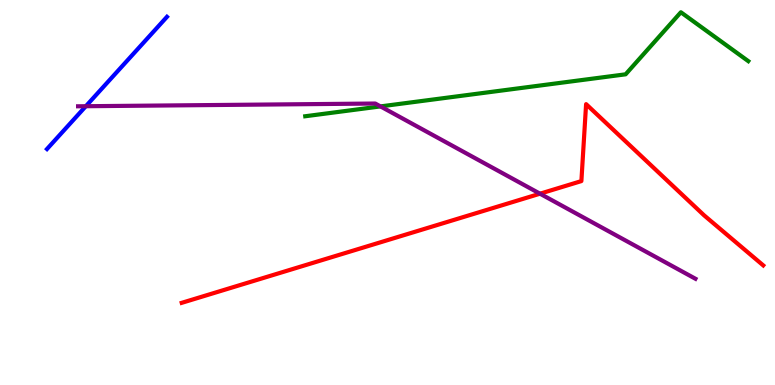[{'lines': ['blue', 'red'], 'intersections': []}, {'lines': ['green', 'red'], 'intersections': []}, {'lines': ['purple', 'red'], 'intersections': [{'x': 6.97, 'y': 4.97}]}, {'lines': ['blue', 'green'], 'intersections': []}, {'lines': ['blue', 'purple'], 'intersections': [{'x': 1.11, 'y': 7.24}]}, {'lines': ['green', 'purple'], 'intersections': [{'x': 4.91, 'y': 7.24}]}]